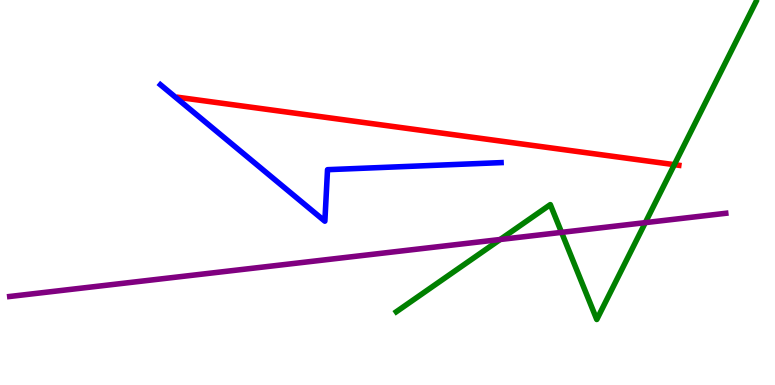[{'lines': ['blue', 'red'], 'intersections': []}, {'lines': ['green', 'red'], 'intersections': [{'x': 8.7, 'y': 5.72}]}, {'lines': ['purple', 'red'], 'intersections': []}, {'lines': ['blue', 'green'], 'intersections': []}, {'lines': ['blue', 'purple'], 'intersections': []}, {'lines': ['green', 'purple'], 'intersections': [{'x': 6.45, 'y': 3.78}, {'x': 7.25, 'y': 3.96}, {'x': 8.33, 'y': 4.22}]}]